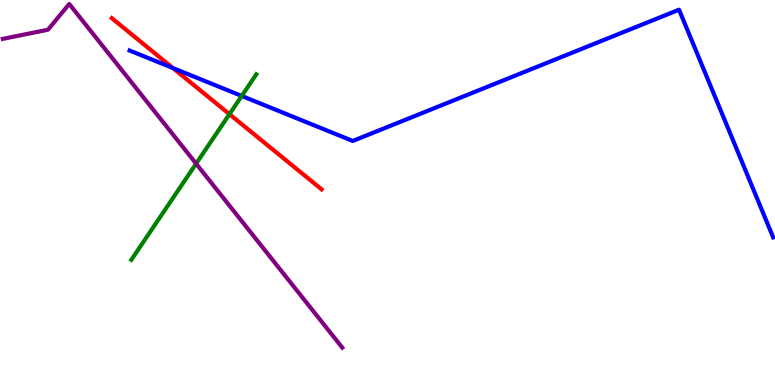[{'lines': ['blue', 'red'], 'intersections': [{'x': 2.23, 'y': 8.23}]}, {'lines': ['green', 'red'], 'intersections': [{'x': 2.96, 'y': 7.03}]}, {'lines': ['purple', 'red'], 'intersections': []}, {'lines': ['blue', 'green'], 'intersections': [{'x': 3.12, 'y': 7.51}]}, {'lines': ['blue', 'purple'], 'intersections': []}, {'lines': ['green', 'purple'], 'intersections': [{'x': 2.53, 'y': 5.75}]}]